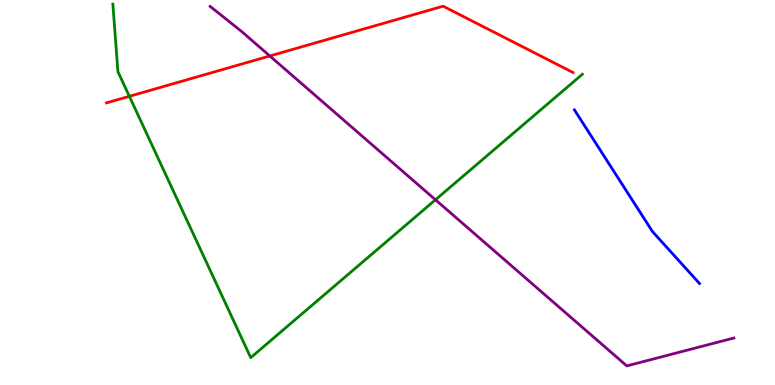[{'lines': ['blue', 'red'], 'intersections': []}, {'lines': ['green', 'red'], 'intersections': [{'x': 1.67, 'y': 7.5}]}, {'lines': ['purple', 'red'], 'intersections': [{'x': 3.48, 'y': 8.55}]}, {'lines': ['blue', 'green'], 'intersections': []}, {'lines': ['blue', 'purple'], 'intersections': []}, {'lines': ['green', 'purple'], 'intersections': [{'x': 5.62, 'y': 4.81}]}]